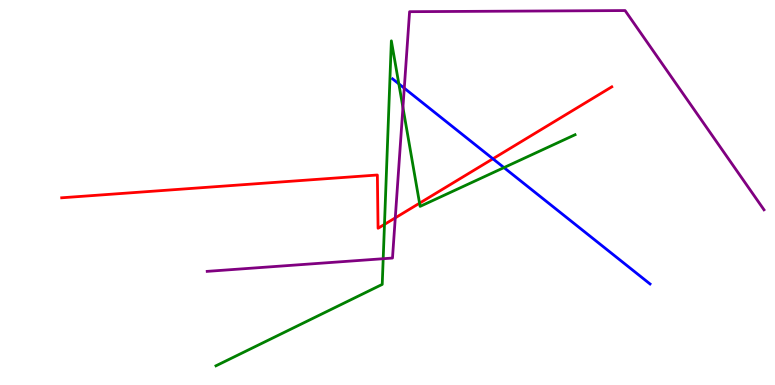[{'lines': ['blue', 'red'], 'intersections': [{'x': 6.36, 'y': 5.88}]}, {'lines': ['green', 'red'], 'intersections': [{'x': 4.96, 'y': 4.17}, {'x': 5.41, 'y': 4.72}]}, {'lines': ['purple', 'red'], 'intersections': [{'x': 5.1, 'y': 4.34}]}, {'lines': ['blue', 'green'], 'intersections': [{'x': 5.15, 'y': 7.82}, {'x': 6.5, 'y': 5.65}]}, {'lines': ['blue', 'purple'], 'intersections': [{'x': 5.22, 'y': 7.71}]}, {'lines': ['green', 'purple'], 'intersections': [{'x': 4.94, 'y': 3.28}, {'x': 5.2, 'y': 7.21}]}]